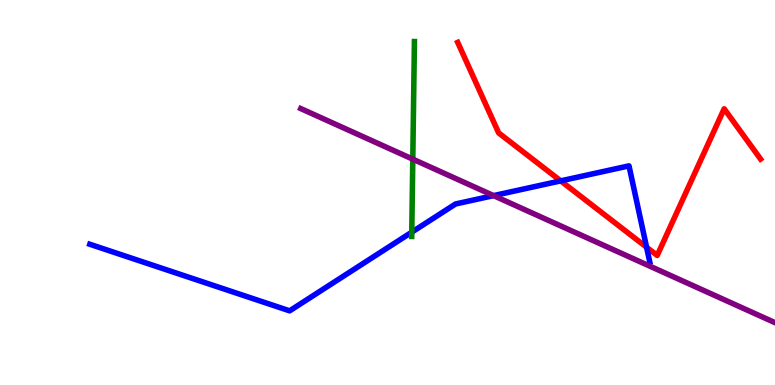[{'lines': ['blue', 'red'], 'intersections': [{'x': 7.23, 'y': 5.3}, {'x': 8.34, 'y': 3.58}]}, {'lines': ['green', 'red'], 'intersections': []}, {'lines': ['purple', 'red'], 'intersections': []}, {'lines': ['blue', 'green'], 'intersections': [{'x': 5.31, 'y': 3.97}]}, {'lines': ['blue', 'purple'], 'intersections': [{'x': 6.37, 'y': 4.92}]}, {'lines': ['green', 'purple'], 'intersections': [{'x': 5.33, 'y': 5.87}]}]